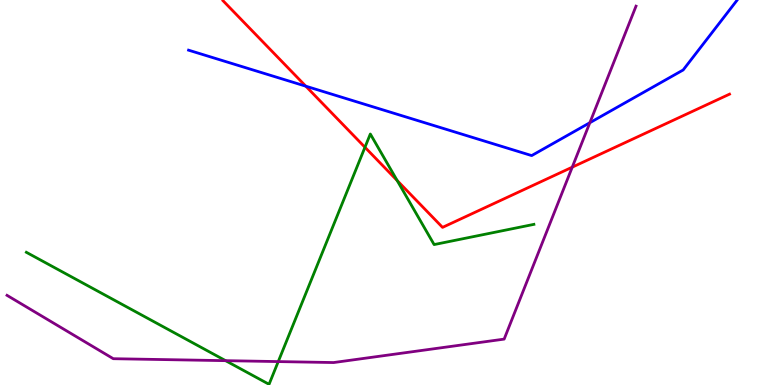[{'lines': ['blue', 'red'], 'intersections': [{'x': 3.95, 'y': 7.76}]}, {'lines': ['green', 'red'], 'intersections': [{'x': 4.71, 'y': 6.17}, {'x': 5.12, 'y': 5.31}]}, {'lines': ['purple', 'red'], 'intersections': [{'x': 7.38, 'y': 5.66}]}, {'lines': ['blue', 'green'], 'intersections': []}, {'lines': ['blue', 'purple'], 'intersections': [{'x': 7.61, 'y': 6.81}]}, {'lines': ['green', 'purple'], 'intersections': [{'x': 2.91, 'y': 0.632}, {'x': 3.59, 'y': 0.608}]}]